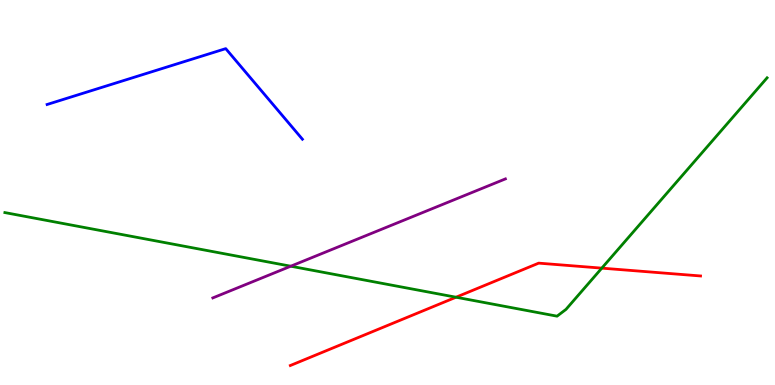[{'lines': ['blue', 'red'], 'intersections': []}, {'lines': ['green', 'red'], 'intersections': [{'x': 5.88, 'y': 2.28}, {'x': 7.77, 'y': 3.04}]}, {'lines': ['purple', 'red'], 'intersections': []}, {'lines': ['blue', 'green'], 'intersections': []}, {'lines': ['blue', 'purple'], 'intersections': []}, {'lines': ['green', 'purple'], 'intersections': [{'x': 3.75, 'y': 3.09}]}]